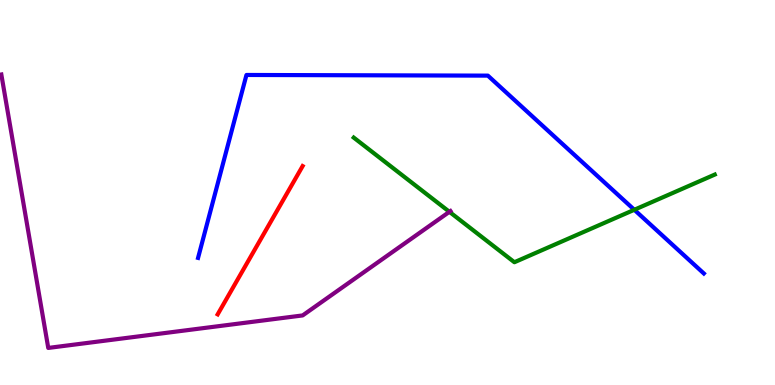[{'lines': ['blue', 'red'], 'intersections': []}, {'lines': ['green', 'red'], 'intersections': []}, {'lines': ['purple', 'red'], 'intersections': []}, {'lines': ['blue', 'green'], 'intersections': [{'x': 8.18, 'y': 4.55}]}, {'lines': ['blue', 'purple'], 'intersections': []}, {'lines': ['green', 'purple'], 'intersections': [{'x': 5.8, 'y': 4.5}]}]